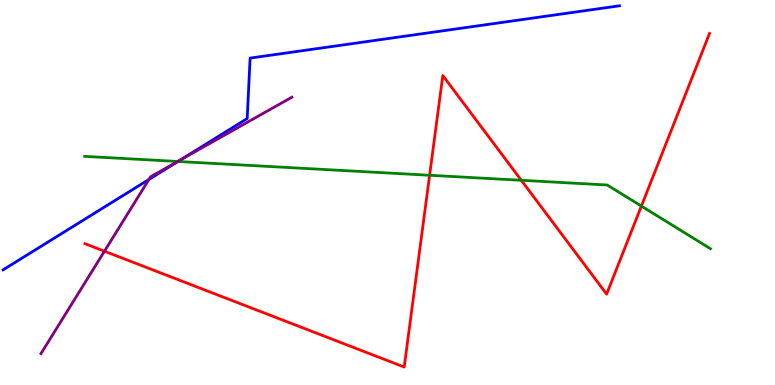[{'lines': ['blue', 'red'], 'intersections': []}, {'lines': ['green', 'red'], 'intersections': [{'x': 5.54, 'y': 5.45}, {'x': 6.73, 'y': 5.32}, {'x': 8.28, 'y': 4.65}]}, {'lines': ['purple', 'red'], 'intersections': [{'x': 1.35, 'y': 3.48}]}, {'lines': ['blue', 'green'], 'intersections': [{'x': 2.3, 'y': 5.81}]}, {'lines': ['blue', 'purple'], 'intersections': [{'x': 1.92, 'y': 5.34}, {'x': 2.33, 'y': 5.84}]}, {'lines': ['green', 'purple'], 'intersections': [{'x': 2.29, 'y': 5.81}]}]